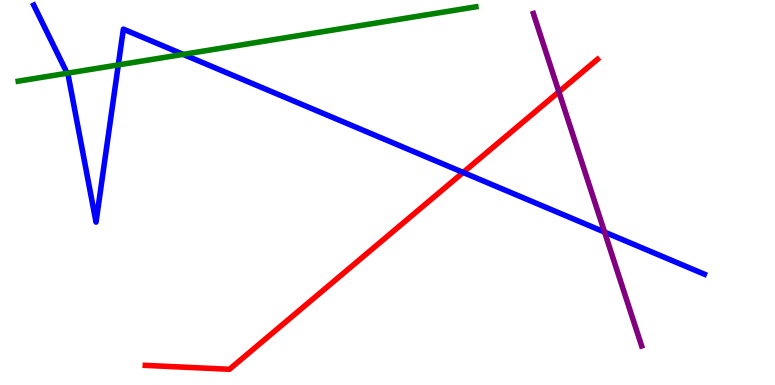[{'lines': ['blue', 'red'], 'intersections': [{'x': 5.98, 'y': 5.52}]}, {'lines': ['green', 'red'], 'intersections': []}, {'lines': ['purple', 'red'], 'intersections': [{'x': 7.21, 'y': 7.62}]}, {'lines': ['blue', 'green'], 'intersections': [{'x': 0.867, 'y': 8.1}, {'x': 1.53, 'y': 8.31}, {'x': 2.36, 'y': 8.59}]}, {'lines': ['blue', 'purple'], 'intersections': [{'x': 7.8, 'y': 3.97}]}, {'lines': ['green', 'purple'], 'intersections': []}]